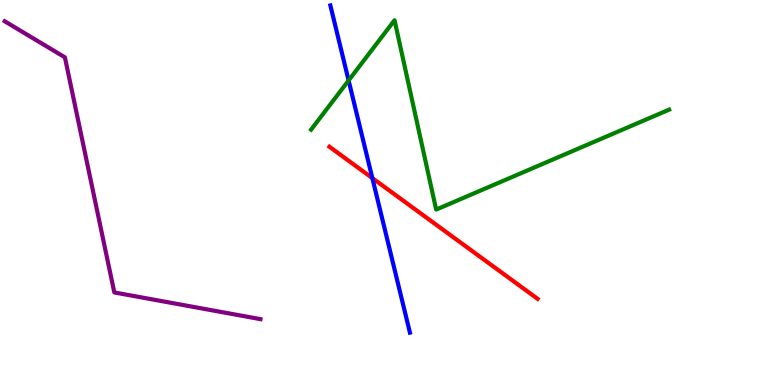[{'lines': ['blue', 'red'], 'intersections': [{'x': 4.8, 'y': 5.37}]}, {'lines': ['green', 'red'], 'intersections': []}, {'lines': ['purple', 'red'], 'intersections': []}, {'lines': ['blue', 'green'], 'intersections': [{'x': 4.5, 'y': 7.91}]}, {'lines': ['blue', 'purple'], 'intersections': []}, {'lines': ['green', 'purple'], 'intersections': []}]